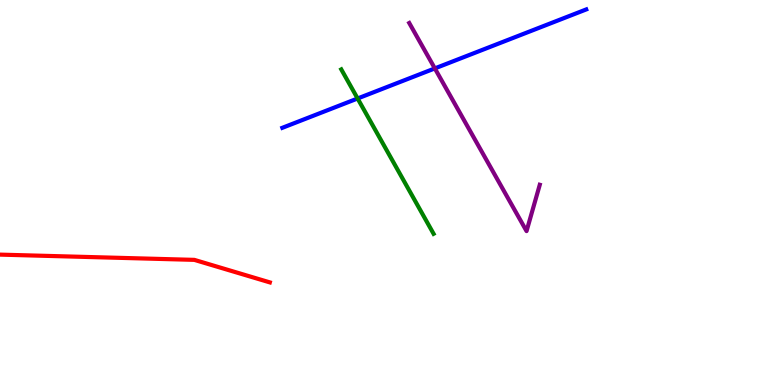[{'lines': ['blue', 'red'], 'intersections': []}, {'lines': ['green', 'red'], 'intersections': []}, {'lines': ['purple', 'red'], 'intersections': []}, {'lines': ['blue', 'green'], 'intersections': [{'x': 4.61, 'y': 7.44}]}, {'lines': ['blue', 'purple'], 'intersections': [{'x': 5.61, 'y': 8.22}]}, {'lines': ['green', 'purple'], 'intersections': []}]